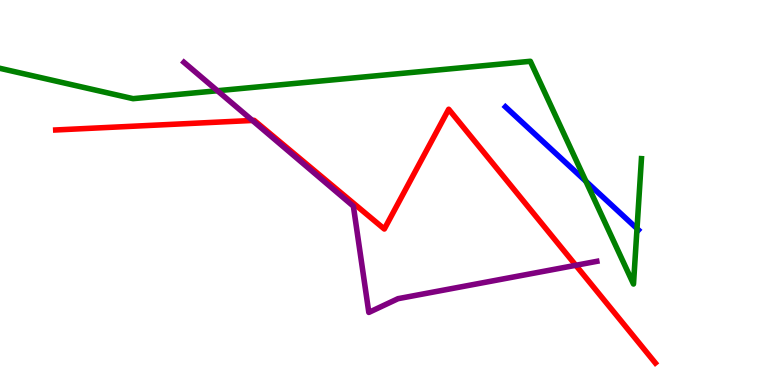[{'lines': ['blue', 'red'], 'intersections': []}, {'lines': ['green', 'red'], 'intersections': []}, {'lines': ['purple', 'red'], 'intersections': [{'x': 3.26, 'y': 6.87}, {'x': 7.43, 'y': 3.11}]}, {'lines': ['blue', 'green'], 'intersections': [{'x': 7.56, 'y': 5.29}, {'x': 8.22, 'y': 4.06}]}, {'lines': ['blue', 'purple'], 'intersections': []}, {'lines': ['green', 'purple'], 'intersections': [{'x': 2.81, 'y': 7.64}]}]